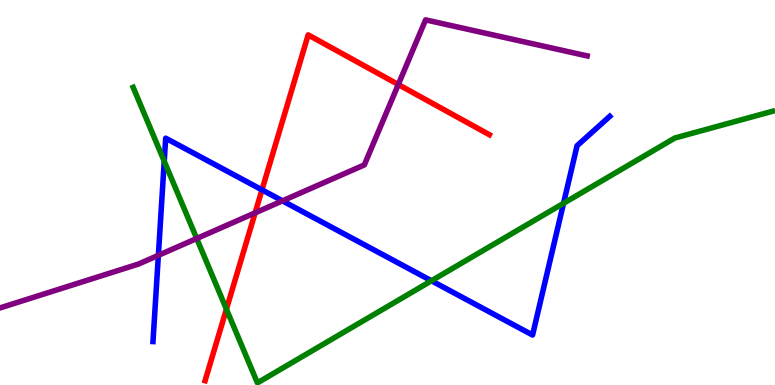[{'lines': ['blue', 'red'], 'intersections': [{'x': 3.38, 'y': 5.07}]}, {'lines': ['green', 'red'], 'intersections': [{'x': 2.92, 'y': 1.97}]}, {'lines': ['purple', 'red'], 'intersections': [{'x': 3.29, 'y': 4.47}, {'x': 5.14, 'y': 7.8}]}, {'lines': ['blue', 'green'], 'intersections': [{'x': 2.12, 'y': 5.81}, {'x': 5.57, 'y': 2.71}, {'x': 7.27, 'y': 4.72}]}, {'lines': ['blue', 'purple'], 'intersections': [{'x': 2.04, 'y': 3.37}, {'x': 3.64, 'y': 4.78}]}, {'lines': ['green', 'purple'], 'intersections': [{'x': 2.54, 'y': 3.81}]}]